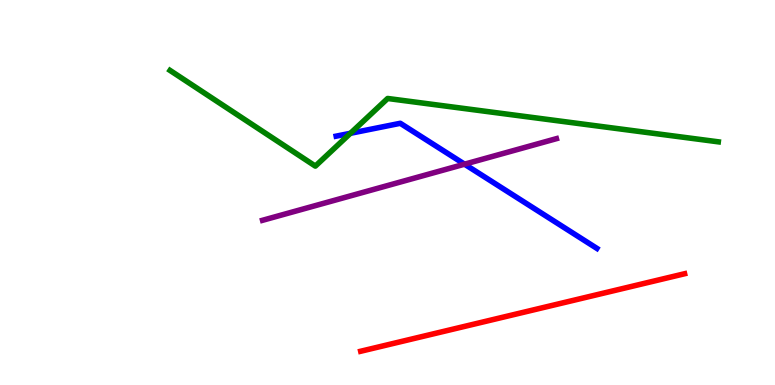[{'lines': ['blue', 'red'], 'intersections': []}, {'lines': ['green', 'red'], 'intersections': []}, {'lines': ['purple', 'red'], 'intersections': []}, {'lines': ['blue', 'green'], 'intersections': [{'x': 4.52, 'y': 6.54}]}, {'lines': ['blue', 'purple'], 'intersections': [{'x': 5.99, 'y': 5.74}]}, {'lines': ['green', 'purple'], 'intersections': []}]